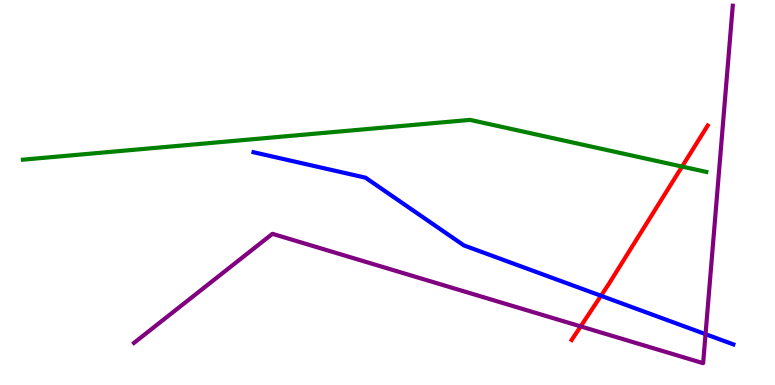[{'lines': ['blue', 'red'], 'intersections': [{'x': 7.75, 'y': 2.32}]}, {'lines': ['green', 'red'], 'intersections': [{'x': 8.8, 'y': 5.67}]}, {'lines': ['purple', 'red'], 'intersections': [{'x': 7.49, 'y': 1.52}]}, {'lines': ['blue', 'green'], 'intersections': []}, {'lines': ['blue', 'purple'], 'intersections': [{'x': 9.1, 'y': 1.32}]}, {'lines': ['green', 'purple'], 'intersections': []}]